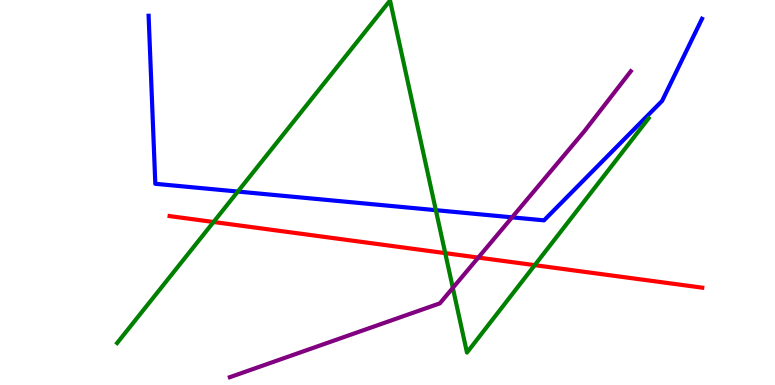[{'lines': ['blue', 'red'], 'intersections': []}, {'lines': ['green', 'red'], 'intersections': [{'x': 2.76, 'y': 4.23}, {'x': 5.75, 'y': 3.43}, {'x': 6.9, 'y': 3.11}]}, {'lines': ['purple', 'red'], 'intersections': [{'x': 6.17, 'y': 3.31}]}, {'lines': ['blue', 'green'], 'intersections': [{'x': 3.07, 'y': 5.02}, {'x': 5.62, 'y': 4.54}]}, {'lines': ['blue', 'purple'], 'intersections': [{'x': 6.61, 'y': 4.35}]}, {'lines': ['green', 'purple'], 'intersections': [{'x': 5.84, 'y': 2.52}]}]